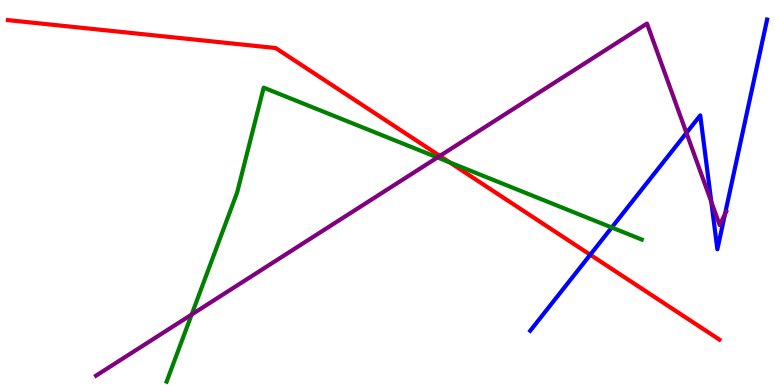[{'lines': ['blue', 'red'], 'intersections': [{'x': 7.62, 'y': 3.38}]}, {'lines': ['green', 'red'], 'intersections': [{'x': 5.8, 'y': 5.78}]}, {'lines': ['purple', 'red'], 'intersections': [{'x': 5.68, 'y': 5.95}]}, {'lines': ['blue', 'green'], 'intersections': [{'x': 7.89, 'y': 4.09}]}, {'lines': ['blue', 'purple'], 'intersections': [{'x': 8.86, 'y': 6.55}, {'x': 9.18, 'y': 4.76}, {'x': 9.35, 'y': 4.44}]}, {'lines': ['green', 'purple'], 'intersections': [{'x': 2.47, 'y': 1.83}, {'x': 5.64, 'y': 5.91}]}]